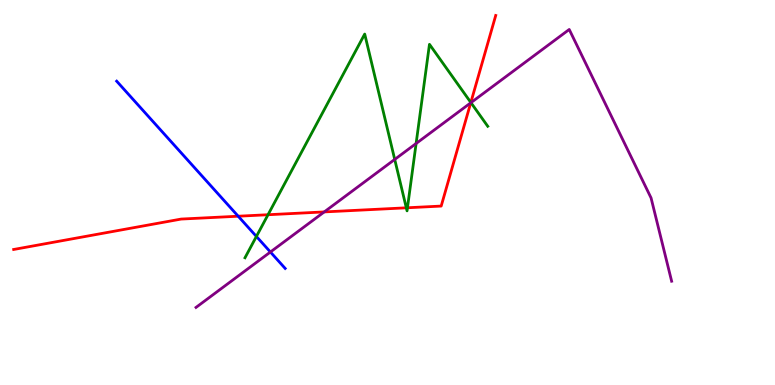[{'lines': ['blue', 'red'], 'intersections': [{'x': 3.07, 'y': 4.38}]}, {'lines': ['green', 'red'], 'intersections': [{'x': 3.46, 'y': 4.42}, {'x': 5.24, 'y': 4.6}, {'x': 5.26, 'y': 4.6}, {'x': 6.08, 'y': 7.34}]}, {'lines': ['purple', 'red'], 'intersections': [{'x': 4.18, 'y': 4.5}, {'x': 6.07, 'y': 7.33}]}, {'lines': ['blue', 'green'], 'intersections': [{'x': 3.31, 'y': 3.86}]}, {'lines': ['blue', 'purple'], 'intersections': [{'x': 3.49, 'y': 3.45}]}, {'lines': ['green', 'purple'], 'intersections': [{'x': 5.09, 'y': 5.86}, {'x': 5.37, 'y': 6.27}, {'x': 6.08, 'y': 7.33}]}]